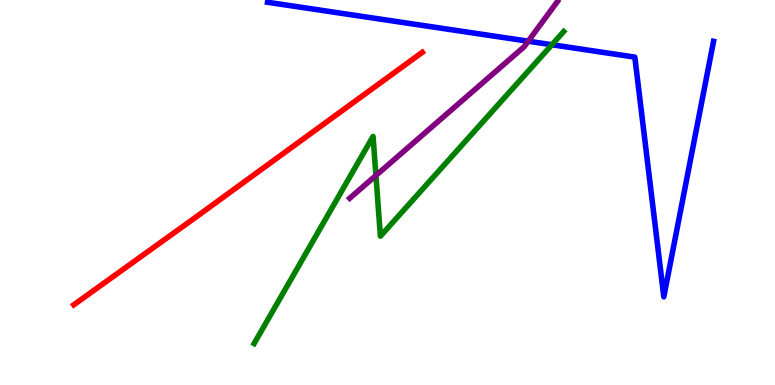[{'lines': ['blue', 'red'], 'intersections': []}, {'lines': ['green', 'red'], 'intersections': []}, {'lines': ['purple', 'red'], 'intersections': []}, {'lines': ['blue', 'green'], 'intersections': [{'x': 7.12, 'y': 8.84}]}, {'lines': ['blue', 'purple'], 'intersections': [{'x': 6.82, 'y': 8.93}]}, {'lines': ['green', 'purple'], 'intersections': [{'x': 4.85, 'y': 5.44}]}]